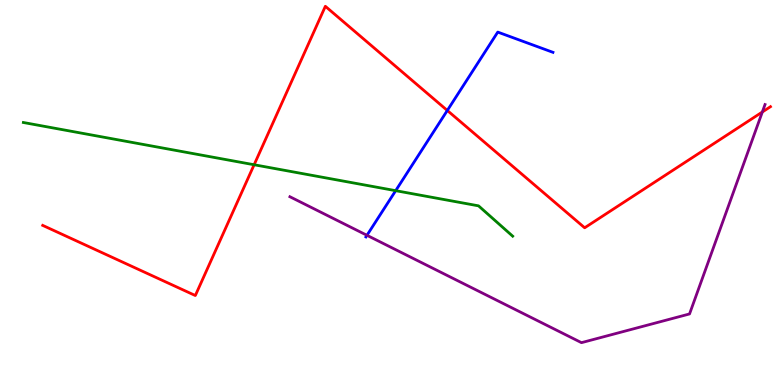[{'lines': ['blue', 'red'], 'intersections': [{'x': 5.77, 'y': 7.13}]}, {'lines': ['green', 'red'], 'intersections': [{'x': 3.28, 'y': 5.72}]}, {'lines': ['purple', 'red'], 'intersections': [{'x': 9.84, 'y': 7.09}]}, {'lines': ['blue', 'green'], 'intersections': [{'x': 5.11, 'y': 5.05}]}, {'lines': ['blue', 'purple'], 'intersections': [{'x': 4.73, 'y': 3.89}]}, {'lines': ['green', 'purple'], 'intersections': []}]